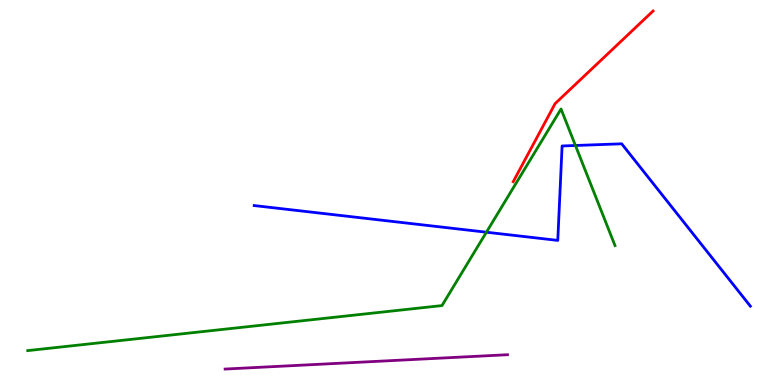[{'lines': ['blue', 'red'], 'intersections': []}, {'lines': ['green', 'red'], 'intersections': []}, {'lines': ['purple', 'red'], 'intersections': []}, {'lines': ['blue', 'green'], 'intersections': [{'x': 6.28, 'y': 3.97}, {'x': 7.43, 'y': 6.22}]}, {'lines': ['blue', 'purple'], 'intersections': []}, {'lines': ['green', 'purple'], 'intersections': []}]